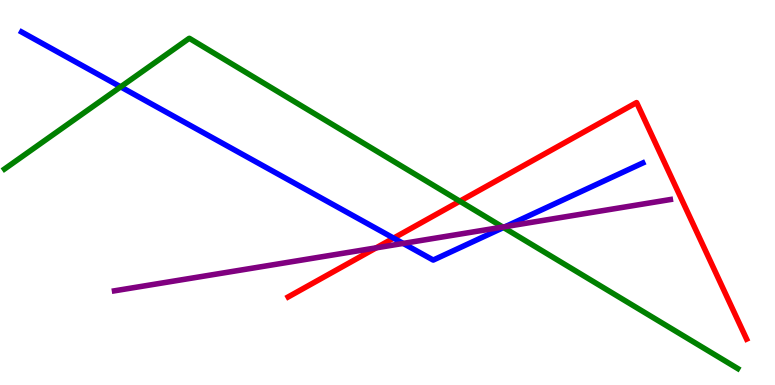[{'lines': ['blue', 'red'], 'intersections': [{'x': 5.08, 'y': 3.82}]}, {'lines': ['green', 'red'], 'intersections': [{'x': 5.93, 'y': 4.77}]}, {'lines': ['purple', 'red'], 'intersections': [{'x': 4.85, 'y': 3.56}]}, {'lines': ['blue', 'green'], 'intersections': [{'x': 1.56, 'y': 7.74}, {'x': 6.5, 'y': 4.09}]}, {'lines': ['blue', 'purple'], 'intersections': [{'x': 5.2, 'y': 3.68}, {'x': 6.52, 'y': 4.11}]}, {'lines': ['green', 'purple'], 'intersections': [{'x': 6.49, 'y': 4.1}]}]